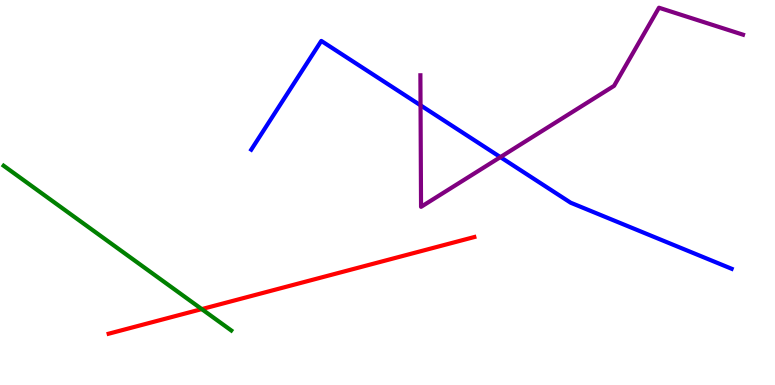[{'lines': ['blue', 'red'], 'intersections': []}, {'lines': ['green', 'red'], 'intersections': [{'x': 2.6, 'y': 1.97}]}, {'lines': ['purple', 'red'], 'intersections': []}, {'lines': ['blue', 'green'], 'intersections': []}, {'lines': ['blue', 'purple'], 'intersections': [{'x': 5.43, 'y': 7.26}, {'x': 6.46, 'y': 5.92}]}, {'lines': ['green', 'purple'], 'intersections': []}]